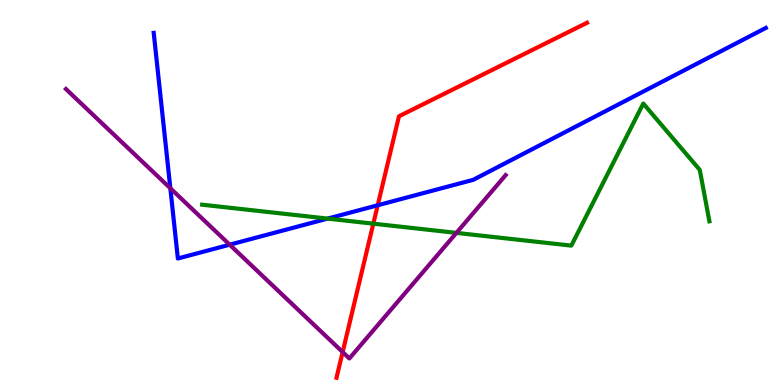[{'lines': ['blue', 'red'], 'intersections': [{'x': 4.87, 'y': 4.67}]}, {'lines': ['green', 'red'], 'intersections': [{'x': 4.82, 'y': 4.19}]}, {'lines': ['purple', 'red'], 'intersections': [{'x': 4.42, 'y': 0.856}]}, {'lines': ['blue', 'green'], 'intersections': [{'x': 4.23, 'y': 4.32}]}, {'lines': ['blue', 'purple'], 'intersections': [{'x': 2.2, 'y': 5.11}, {'x': 2.96, 'y': 3.64}]}, {'lines': ['green', 'purple'], 'intersections': [{'x': 5.89, 'y': 3.95}]}]